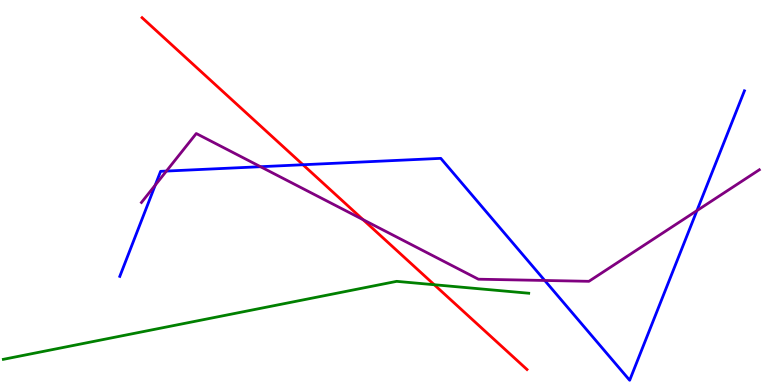[{'lines': ['blue', 'red'], 'intersections': [{'x': 3.91, 'y': 5.72}]}, {'lines': ['green', 'red'], 'intersections': [{'x': 5.6, 'y': 2.6}]}, {'lines': ['purple', 'red'], 'intersections': [{'x': 4.68, 'y': 4.29}]}, {'lines': ['blue', 'green'], 'intersections': []}, {'lines': ['blue', 'purple'], 'intersections': [{'x': 2.0, 'y': 5.19}, {'x': 2.15, 'y': 5.56}, {'x': 3.36, 'y': 5.67}, {'x': 7.03, 'y': 2.72}, {'x': 8.99, 'y': 4.53}]}, {'lines': ['green', 'purple'], 'intersections': []}]